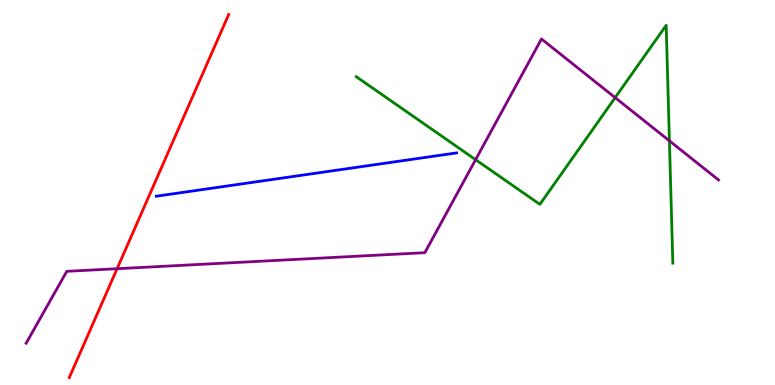[{'lines': ['blue', 'red'], 'intersections': []}, {'lines': ['green', 'red'], 'intersections': []}, {'lines': ['purple', 'red'], 'intersections': [{'x': 1.51, 'y': 3.02}]}, {'lines': ['blue', 'green'], 'intersections': []}, {'lines': ['blue', 'purple'], 'intersections': []}, {'lines': ['green', 'purple'], 'intersections': [{'x': 6.14, 'y': 5.85}, {'x': 7.94, 'y': 7.46}, {'x': 8.64, 'y': 6.34}]}]